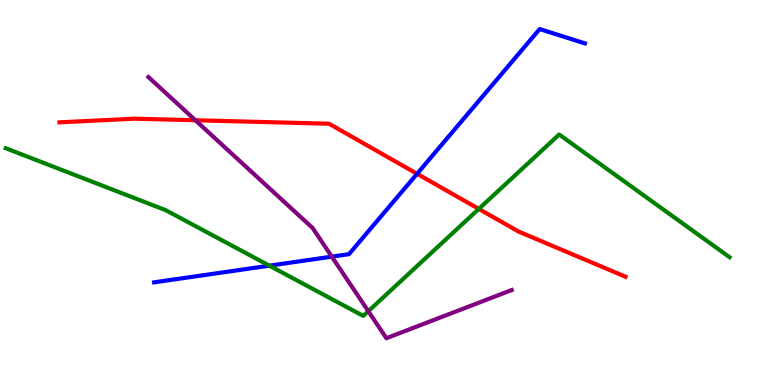[{'lines': ['blue', 'red'], 'intersections': [{'x': 5.38, 'y': 5.49}]}, {'lines': ['green', 'red'], 'intersections': [{'x': 6.18, 'y': 4.57}]}, {'lines': ['purple', 'red'], 'intersections': [{'x': 2.52, 'y': 6.88}]}, {'lines': ['blue', 'green'], 'intersections': [{'x': 3.48, 'y': 3.1}]}, {'lines': ['blue', 'purple'], 'intersections': [{'x': 4.28, 'y': 3.33}]}, {'lines': ['green', 'purple'], 'intersections': [{'x': 4.75, 'y': 1.92}]}]